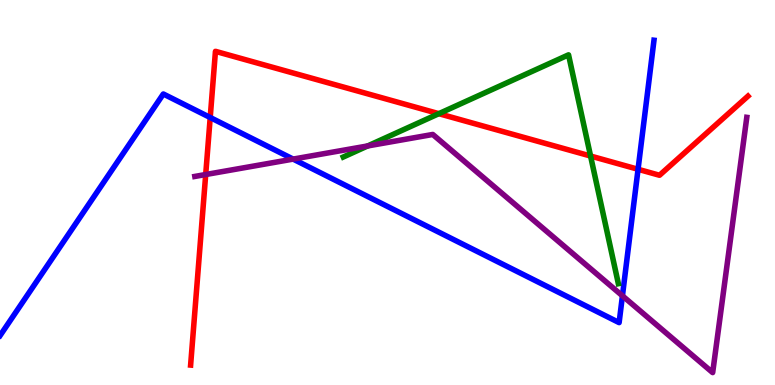[{'lines': ['blue', 'red'], 'intersections': [{'x': 2.71, 'y': 6.95}, {'x': 8.23, 'y': 5.6}]}, {'lines': ['green', 'red'], 'intersections': [{'x': 5.66, 'y': 7.05}, {'x': 7.62, 'y': 5.95}]}, {'lines': ['purple', 'red'], 'intersections': [{'x': 2.65, 'y': 5.47}]}, {'lines': ['blue', 'green'], 'intersections': []}, {'lines': ['blue', 'purple'], 'intersections': [{'x': 3.78, 'y': 5.87}, {'x': 8.03, 'y': 2.32}]}, {'lines': ['green', 'purple'], 'intersections': [{'x': 4.74, 'y': 6.21}]}]